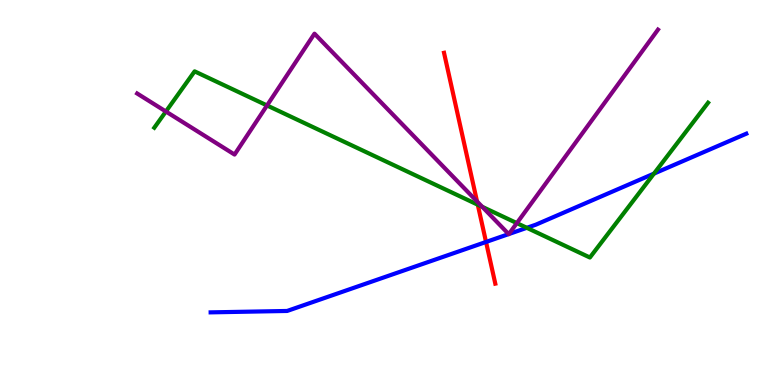[{'lines': ['blue', 'red'], 'intersections': [{'x': 6.27, 'y': 3.72}]}, {'lines': ['green', 'red'], 'intersections': [{'x': 6.16, 'y': 4.68}]}, {'lines': ['purple', 'red'], 'intersections': [{'x': 6.16, 'y': 4.77}]}, {'lines': ['blue', 'green'], 'intersections': [{'x': 6.8, 'y': 4.08}, {'x': 8.44, 'y': 5.49}]}, {'lines': ['blue', 'purple'], 'intersections': [{'x': 6.56, 'y': 3.92}, {'x': 6.57, 'y': 3.92}]}, {'lines': ['green', 'purple'], 'intersections': [{'x': 2.14, 'y': 7.1}, {'x': 3.45, 'y': 7.26}, {'x': 6.22, 'y': 4.63}, {'x': 6.67, 'y': 4.2}]}]